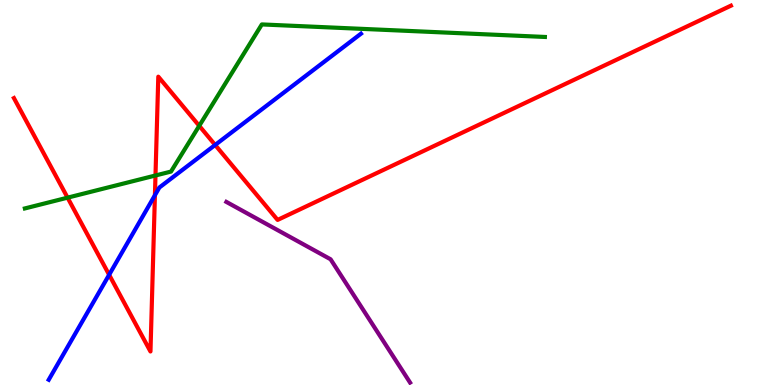[{'lines': ['blue', 'red'], 'intersections': [{'x': 1.41, 'y': 2.86}, {'x': 2.0, 'y': 4.93}, {'x': 2.78, 'y': 6.24}]}, {'lines': ['green', 'red'], 'intersections': [{'x': 0.872, 'y': 4.87}, {'x': 2.01, 'y': 5.44}, {'x': 2.57, 'y': 6.73}]}, {'lines': ['purple', 'red'], 'intersections': []}, {'lines': ['blue', 'green'], 'intersections': []}, {'lines': ['blue', 'purple'], 'intersections': []}, {'lines': ['green', 'purple'], 'intersections': []}]